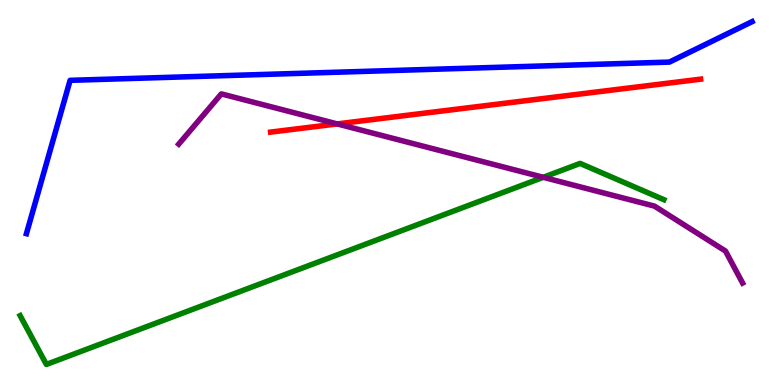[{'lines': ['blue', 'red'], 'intersections': []}, {'lines': ['green', 'red'], 'intersections': []}, {'lines': ['purple', 'red'], 'intersections': [{'x': 4.35, 'y': 6.78}]}, {'lines': ['blue', 'green'], 'intersections': []}, {'lines': ['blue', 'purple'], 'intersections': []}, {'lines': ['green', 'purple'], 'intersections': [{'x': 7.01, 'y': 5.39}]}]